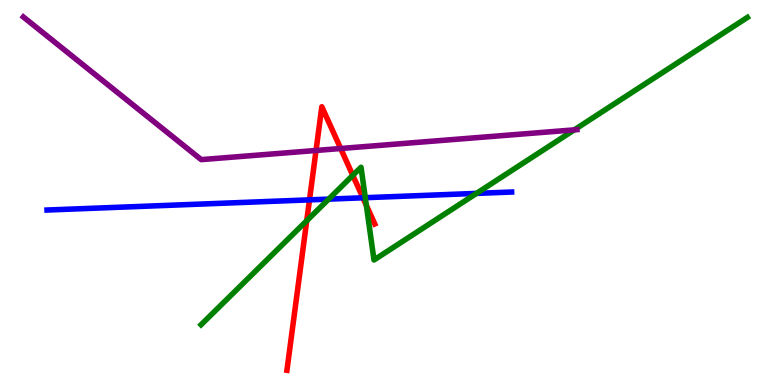[{'lines': ['blue', 'red'], 'intersections': [{'x': 3.99, 'y': 4.81}, {'x': 4.68, 'y': 4.86}]}, {'lines': ['green', 'red'], 'intersections': [{'x': 3.96, 'y': 4.27}, {'x': 4.55, 'y': 5.45}, {'x': 4.73, 'y': 4.67}]}, {'lines': ['purple', 'red'], 'intersections': [{'x': 4.08, 'y': 6.09}, {'x': 4.4, 'y': 6.14}]}, {'lines': ['blue', 'green'], 'intersections': [{'x': 4.24, 'y': 4.83}, {'x': 4.71, 'y': 4.86}, {'x': 6.15, 'y': 4.98}]}, {'lines': ['blue', 'purple'], 'intersections': []}, {'lines': ['green', 'purple'], 'intersections': [{'x': 7.41, 'y': 6.63}]}]